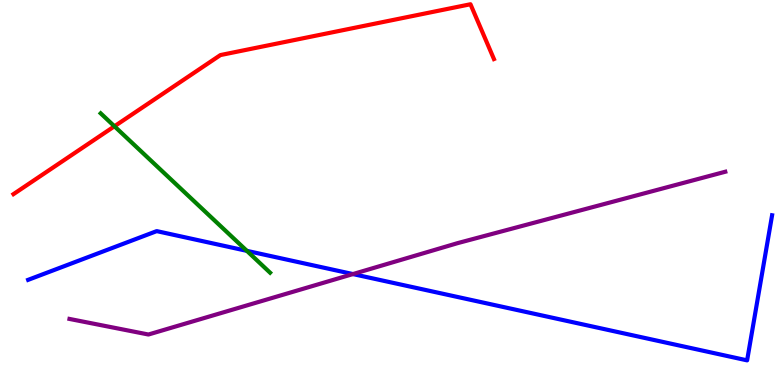[{'lines': ['blue', 'red'], 'intersections': []}, {'lines': ['green', 'red'], 'intersections': [{'x': 1.48, 'y': 6.72}]}, {'lines': ['purple', 'red'], 'intersections': []}, {'lines': ['blue', 'green'], 'intersections': [{'x': 3.19, 'y': 3.48}]}, {'lines': ['blue', 'purple'], 'intersections': [{'x': 4.55, 'y': 2.88}]}, {'lines': ['green', 'purple'], 'intersections': []}]